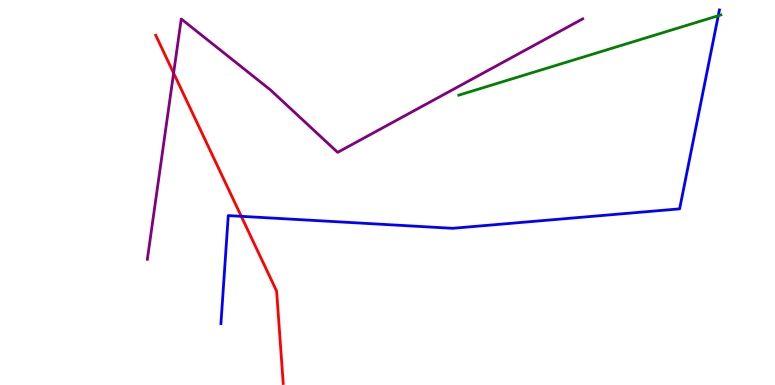[{'lines': ['blue', 'red'], 'intersections': [{'x': 3.11, 'y': 4.38}]}, {'lines': ['green', 'red'], 'intersections': []}, {'lines': ['purple', 'red'], 'intersections': [{'x': 2.24, 'y': 8.1}]}, {'lines': ['blue', 'green'], 'intersections': [{'x': 9.27, 'y': 9.59}]}, {'lines': ['blue', 'purple'], 'intersections': []}, {'lines': ['green', 'purple'], 'intersections': []}]